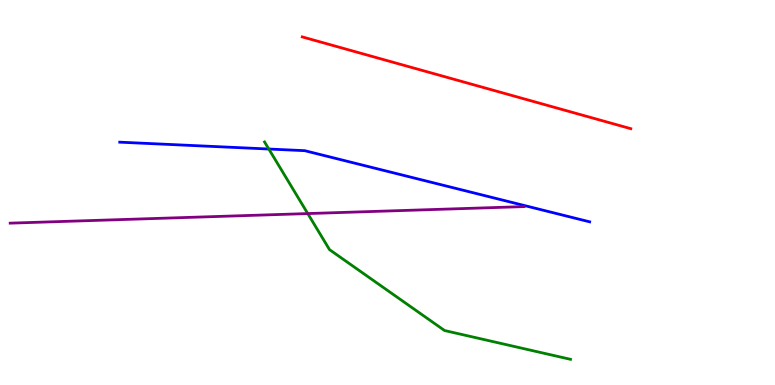[{'lines': ['blue', 'red'], 'intersections': []}, {'lines': ['green', 'red'], 'intersections': []}, {'lines': ['purple', 'red'], 'intersections': []}, {'lines': ['blue', 'green'], 'intersections': [{'x': 3.47, 'y': 6.13}]}, {'lines': ['blue', 'purple'], 'intersections': []}, {'lines': ['green', 'purple'], 'intersections': [{'x': 3.97, 'y': 4.45}]}]